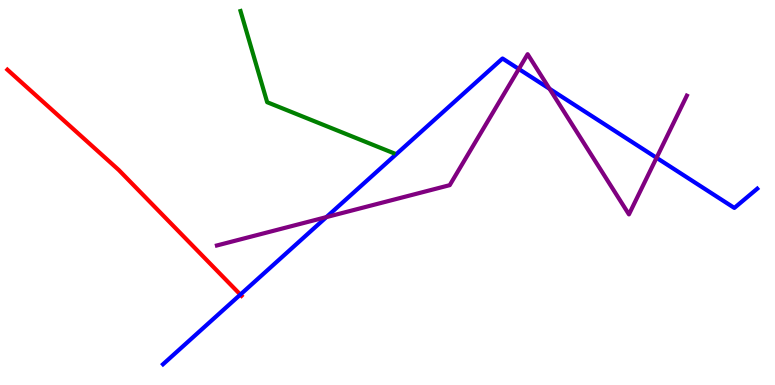[{'lines': ['blue', 'red'], 'intersections': [{'x': 3.1, 'y': 2.35}]}, {'lines': ['green', 'red'], 'intersections': []}, {'lines': ['purple', 'red'], 'intersections': []}, {'lines': ['blue', 'green'], 'intersections': []}, {'lines': ['blue', 'purple'], 'intersections': [{'x': 4.21, 'y': 4.36}, {'x': 6.69, 'y': 8.21}, {'x': 7.09, 'y': 7.69}, {'x': 8.47, 'y': 5.9}]}, {'lines': ['green', 'purple'], 'intersections': []}]